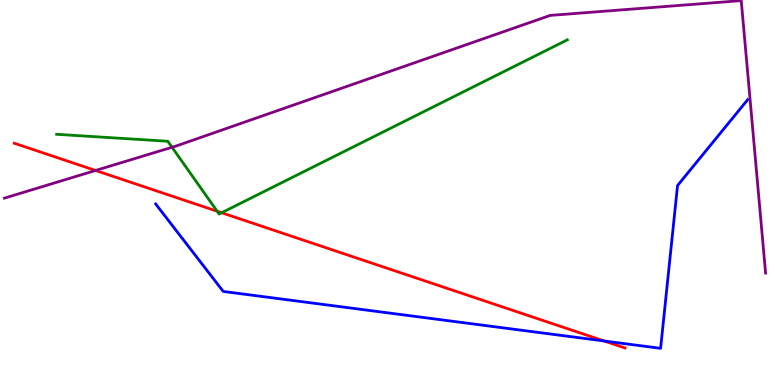[{'lines': ['blue', 'red'], 'intersections': [{'x': 7.8, 'y': 1.14}]}, {'lines': ['green', 'red'], 'intersections': [{'x': 2.8, 'y': 4.51}, {'x': 2.86, 'y': 4.47}]}, {'lines': ['purple', 'red'], 'intersections': [{'x': 1.23, 'y': 5.57}]}, {'lines': ['blue', 'green'], 'intersections': []}, {'lines': ['blue', 'purple'], 'intersections': []}, {'lines': ['green', 'purple'], 'intersections': [{'x': 2.22, 'y': 6.17}]}]